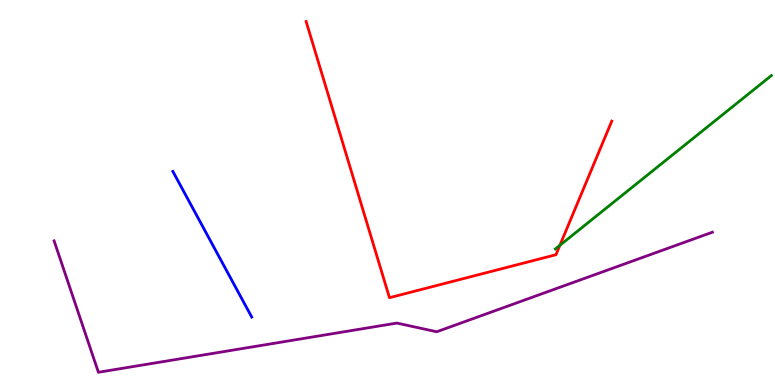[{'lines': ['blue', 'red'], 'intersections': []}, {'lines': ['green', 'red'], 'intersections': [{'x': 7.22, 'y': 3.63}]}, {'lines': ['purple', 'red'], 'intersections': []}, {'lines': ['blue', 'green'], 'intersections': []}, {'lines': ['blue', 'purple'], 'intersections': []}, {'lines': ['green', 'purple'], 'intersections': []}]